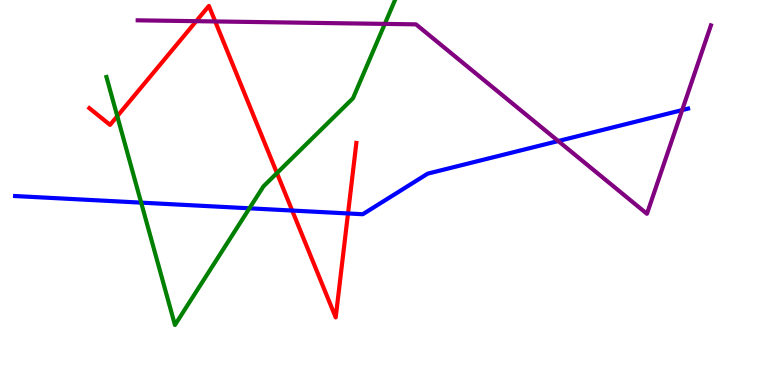[{'lines': ['blue', 'red'], 'intersections': [{'x': 3.77, 'y': 4.53}, {'x': 4.49, 'y': 4.46}]}, {'lines': ['green', 'red'], 'intersections': [{'x': 1.51, 'y': 6.98}, {'x': 3.57, 'y': 5.5}]}, {'lines': ['purple', 'red'], 'intersections': [{'x': 2.53, 'y': 9.45}, {'x': 2.78, 'y': 9.44}]}, {'lines': ['blue', 'green'], 'intersections': [{'x': 1.82, 'y': 4.74}, {'x': 3.22, 'y': 4.59}]}, {'lines': ['blue', 'purple'], 'intersections': [{'x': 7.2, 'y': 6.34}, {'x': 8.8, 'y': 7.14}]}, {'lines': ['green', 'purple'], 'intersections': [{'x': 4.97, 'y': 9.38}]}]